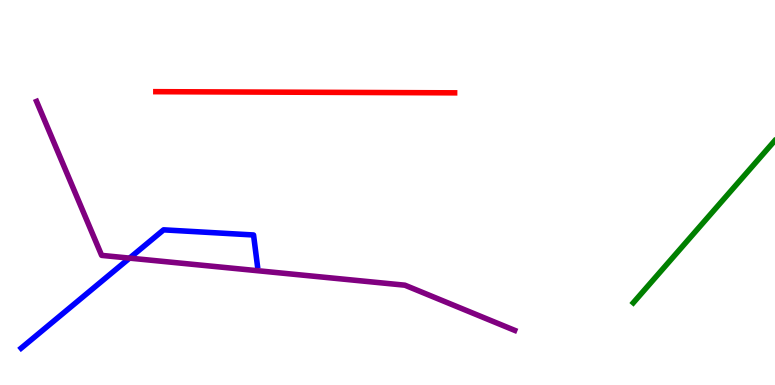[{'lines': ['blue', 'red'], 'intersections': []}, {'lines': ['green', 'red'], 'intersections': []}, {'lines': ['purple', 'red'], 'intersections': []}, {'lines': ['blue', 'green'], 'intersections': []}, {'lines': ['blue', 'purple'], 'intersections': [{'x': 1.67, 'y': 3.3}]}, {'lines': ['green', 'purple'], 'intersections': []}]